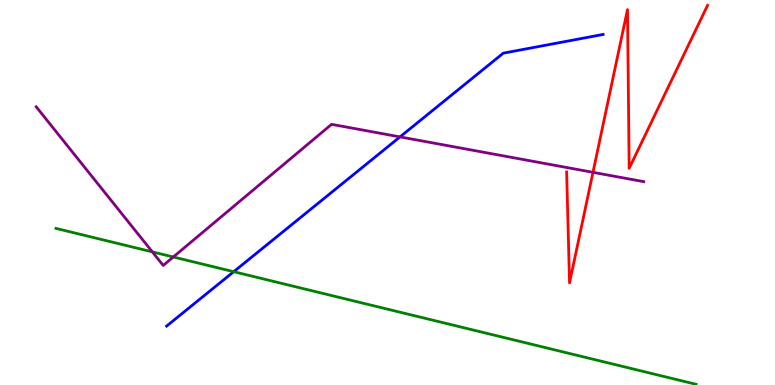[{'lines': ['blue', 'red'], 'intersections': []}, {'lines': ['green', 'red'], 'intersections': []}, {'lines': ['purple', 'red'], 'intersections': [{'x': 7.65, 'y': 5.52}]}, {'lines': ['blue', 'green'], 'intersections': [{'x': 3.02, 'y': 2.94}]}, {'lines': ['blue', 'purple'], 'intersections': [{'x': 5.16, 'y': 6.44}]}, {'lines': ['green', 'purple'], 'intersections': [{'x': 1.97, 'y': 3.46}, {'x': 2.24, 'y': 3.33}]}]